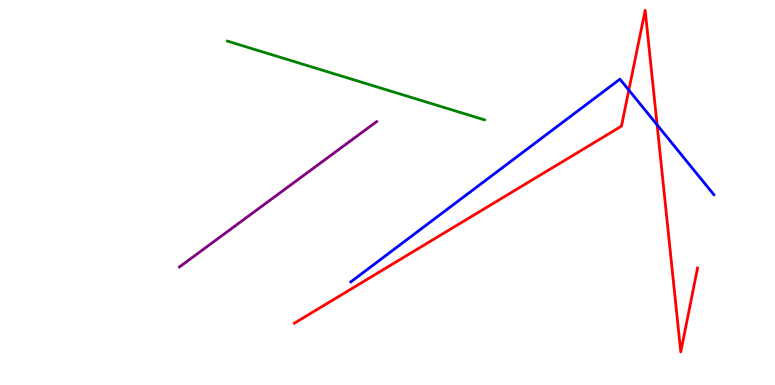[{'lines': ['blue', 'red'], 'intersections': [{'x': 8.11, 'y': 7.66}, {'x': 8.48, 'y': 6.76}]}, {'lines': ['green', 'red'], 'intersections': []}, {'lines': ['purple', 'red'], 'intersections': []}, {'lines': ['blue', 'green'], 'intersections': []}, {'lines': ['blue', 'purple'], 'intersections': []}, {'lines': ['green', 'purple'], 'intersections': []}]